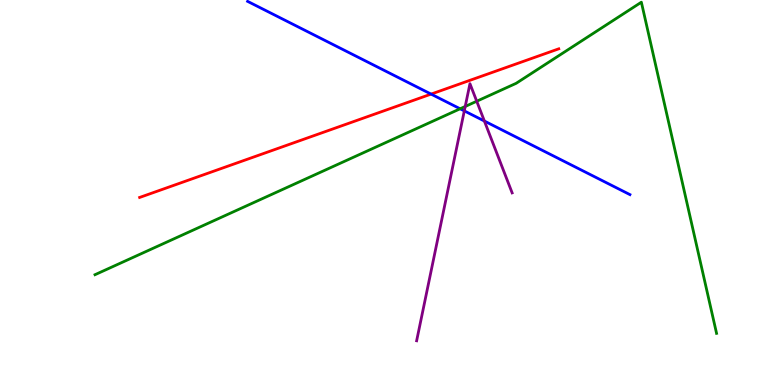[{'lines': ['blue', 'red'], 'intersections': [{'x': 5.56, 'y': 7.56}]}, {'lines': ['green', 'red'], 'intersections': []}, {'lines': ['purple', 'red'], 'intersections': []}, {'lines': ['blue', 'green'], 'intersections': [{'x': 5.94, 'y': 7.17}]}, {'lines': ['blue', 'purple'], 'intersections': [{'x': 5.99, 'y': 7.12}, {'x': 6.25, 'y': 6.86}]}, {'lines': ['green', 'purple'], 'intersections': [{'x': 6.0, 'y': 7.23}, {'x': 6.15, 'y': 7.37}]}]